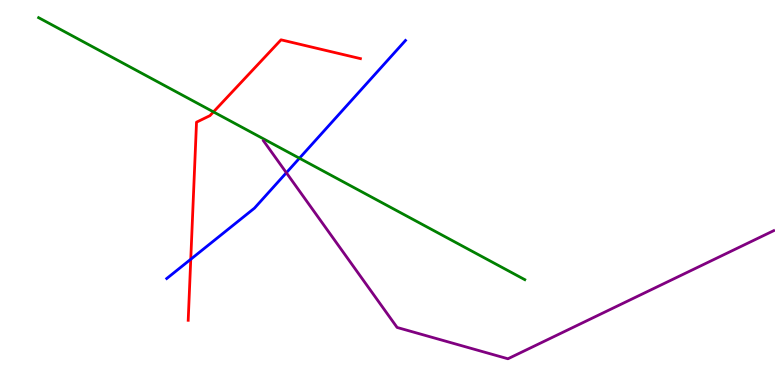[{'lines': ['blue', 'red'], 'intersections': [{'x': 2.46, 'y': 3.27}]}, {'lines': ['green', 'red'], 'intersections': [{'x': 2.75, 'y': 7.09}]}, {'lines': ['purple', 'red'], 'intersections': []}, {'lines': ['blue', 'green'], 'intersections': [{'x': 3.86, 'y': 5.89}]}, {'lines': ['blue', 'purple'], 'intersections': [{'x': 3.69, 'y': 5.51}]}, {'lines': ['green', 'purple'], 'intersections': []}]